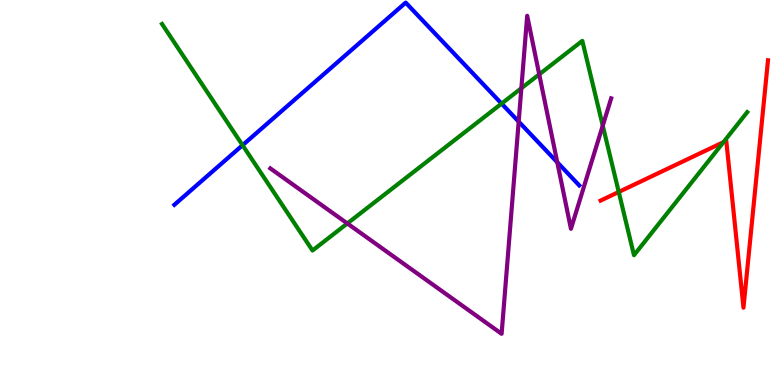[{'lines': ['blue', 'red'], 'intersections': []}, {'lines': ['green', 'red'], 'intersections': [{'x': 7.98, 'y': 5.01}, {'x': 9.34, 'y': 6.31}]}, {'lines': ['purple', 'red'], 'intersections': []}, {'lines': ['blue', 'green'], 'intersections': [{'x': 3.13, 'y': 6.23}, {'x': 6.47, 'y': 7.31}]}, {'lines': ['blue', 'purple'], 'intersections': [{'x': 6.69, 'y': 6.84}, {'x': 7.19, 'y': 5.79}]}, {'lines': ['green', 'purple'], 'intersections': [{'x': 4.48, 'y': 4.2}, {'x': 6.73, 'y': 7.71}, {'x': 6.96, 'y': 8.07}, {'x': 7.78, 'y': 6.74}]}]